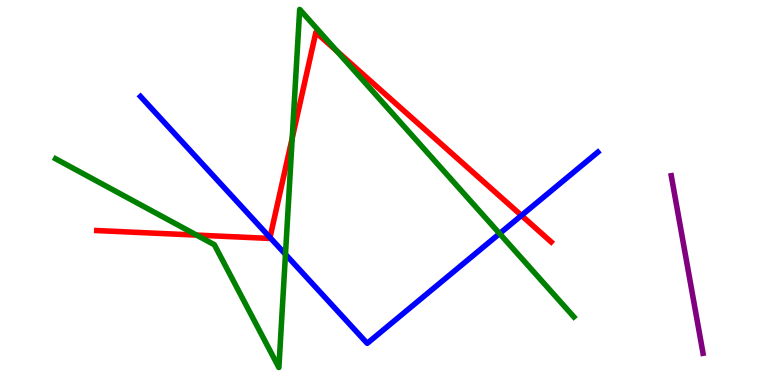[{'lines': ['blue', 'red'], 'intersections': [{'x': 3.48, 'y': 3.83}, {'x': 6.73, 'y': 4.4}]}, {'lines': ['green', 'red'], 'intersections': [{'x': 2.54, 'y': 3.89}, {'x': 3.77, 'y': 6.41}, {'x': 4.35, 'y': 8.67}]}, {'lines': ['purple', 'red'], 'intersections': []}, {'lines': ['blue', 'green'], 'intersections': [{'x': 3.68, 'y': 3.39}, {'x': 6.45, 'y': 3.93}]}, {'lines': ['blue', 'purple'], 'intersections': []}, {'lines': ['green', 'purple'], 'intersections': []}]